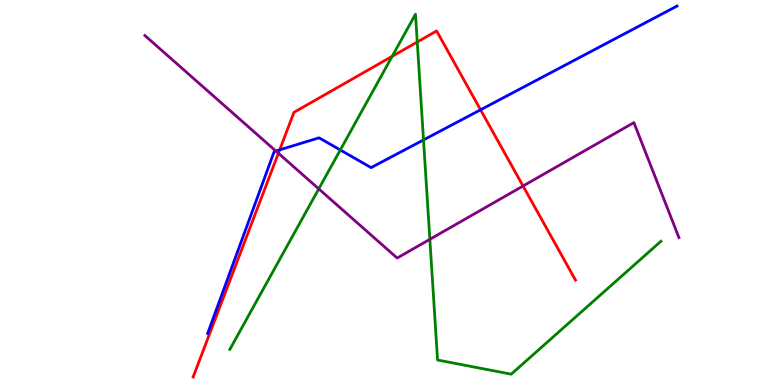[{'lines': ['blue', 'red'], 'intersections': [{'x': 3.61, 'y': 6.11}, {'x': 6.2, 'y': 7.15}]}, {'lines': ['green', 'red'], 'intersections': [{'x': 5.06, 'y': 8.54}, {'x': 5.38, 'y': 8.91}]}, {'lines': ['purple', 'red'], 'intersections': [{'x': 3.59, 'y': 6.02}, {'x': 6.75, 'y': 5.17}]}, {'lines': ['blue', 'green'], 'intersections': [{'x': 4.39, 'y': 6.1}, {'x': 5.46, 'y': 6.37}]}, {'lines': ['blue', 'purple'], 'intersections': [{'x': 3.56, 'y': 6.08}]}, {'lines': ['green', 'purple'], 'intersections': [{'x': 4.11, 'y': 5.09}, {'x': 5.55, 'y': 3.78}]}]